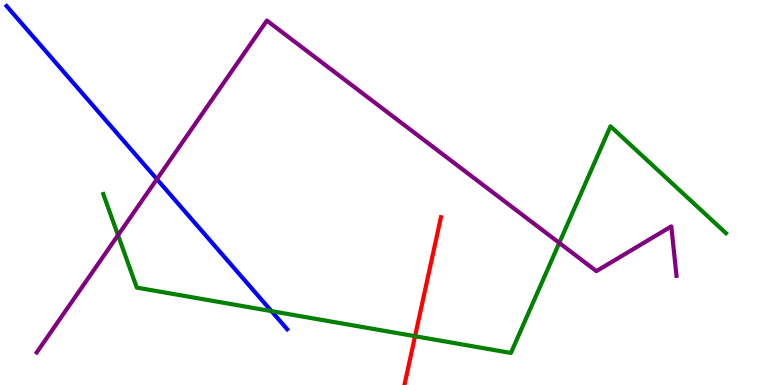[{'lines': ['blue', 'red'], 'intersections': []}, {'lines': ['green', 'red'], 'intersections': [{'x': 5.36, 'y': 1.27}]}, {'lines': ['purple', 'red'], 'intersections': []}, {'lines': ['blue', 'green'], 'intersections': [{'x': 3.5, 'y': 1.92}]}, {'lines': ['blue', 'purple'], 'intersections': [{'x': 2.02, 'y': 5.35}]}, {'lines': ['green', 'purple'], 'intersections': [{'x': 1.52, 'y': 3.89}, {'x': 7.22, 'y': 3.69}]}]